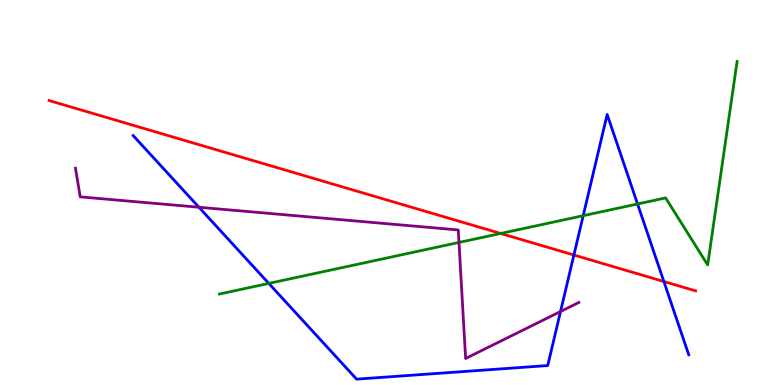[{'lines': ['blue', 'red'], 'intersections': [{'x': 7.41, 'y': 3.38}, {'x': 8.57, 'y': 2.69}]}, {'lines': ['green', 'red'], 'intersections': [{'x': 6.46, 'y': 3.94}]}, {'lines': ['purple', 'red'], 'intersections': []}, {'lines': ['blue', 'green'], 'intersections': [{'x': 3.47, 'y': 2.64}, {'x': 7.53, 'y': 4.4}, {'x': 8.23, 'y': 4.7}]}, {'lines': ['blue', 'purple'], 'intersections': [{'x': 2.57, 'y': 4.62}, {'x': 7.23, 'y': 1.91}]}, {'lines': ['green', 'purple'], 'intersections': [{'x': 5.92, 'y': 3.7}]}]